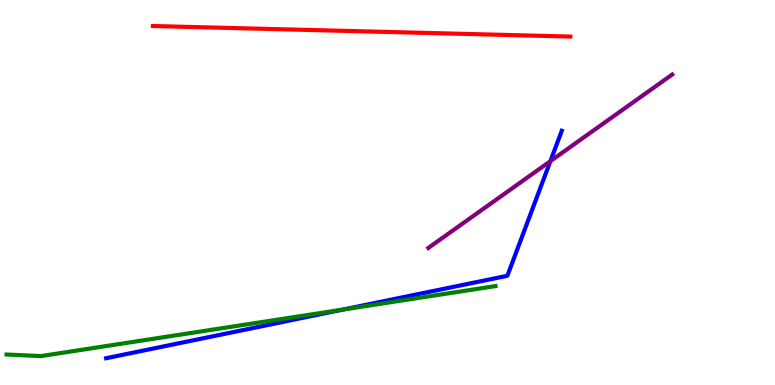[{'lines': ['blue', 'red'], 'intersections': []}, {'lines': ['green', 'red'], 'intersections': []}, {'lines': ['purple', 'red'], 'intersections': []}, {'lines': ['blue', 'green'], 'intersections': [{'x': 4.42, 'y': 1.96}]}, {'lines': ['blue', 'purple'], 'intersections': [{'x': 7.1, 'y': 5.81}]}, {'lines': ['green', 'purple'], 'intersections': []}]